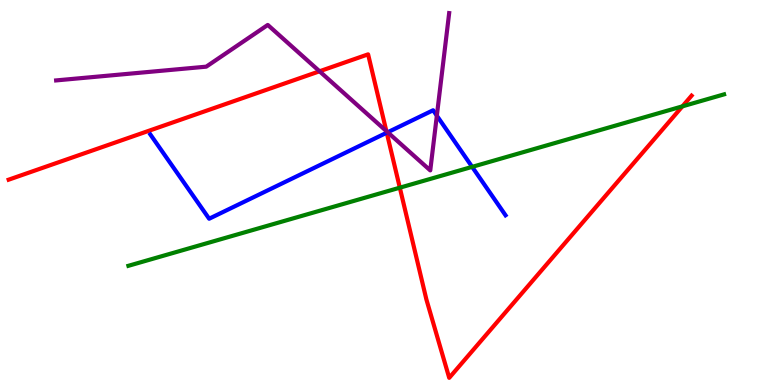[{'lines': ['blue', 'red'], 'intersections': [{'x': 4.99, 'y': 6.55}]}, {'lines': ['green', 'red'], 'intersections': [{'x': 5.16, 'y': 5.12}, {'x': 8.81, 'y': 7.24}]}, {'lines': ['purple', 'red'], 'intersections': [{'x': 4.12, 'y': 8.15}, {'x': 4.99, 'y': 6.6}]}, {'lines': ['blue', 'green'], 'intersections': [{'x': 6.09, 'y': 5.67}]}, {'lines': ['blue', 'purple'], 'intersections': [{'x': 5.0, 'y': 6.56}, {'x': 5.64, 'y': 7.0}]}, {'lines': ['green', 'purple'], 'intersections': []}]